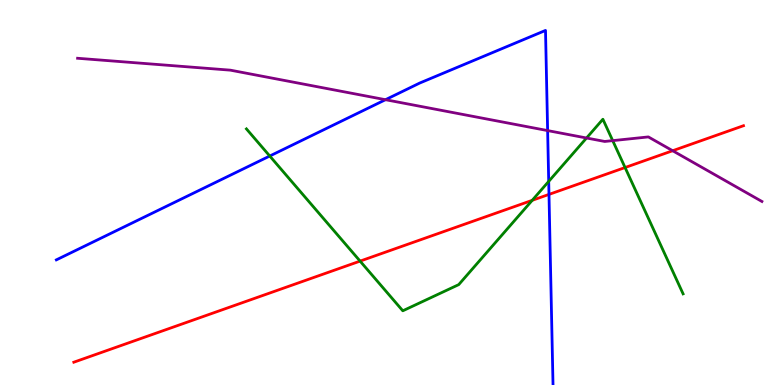[{'lines': ['blue', 'red'], 'intersections': [{'x': 7.08, 'y': 4.95}]}, {'lines': ['green', 'red'], 'intersections': [{'x': 4.65, 'y': 3.22}, {'x': 6.87, 'y': 4.8}, {'x': 8.07, 'y': 5.65}]}, {'lines': ['purple', 'red'], 'intersections': [{'x': 8.68, 'y': 6.08}]}, {'lines': ['blue', 'green'], 'intersections': [{'x': 3.48, 'y': 5.95}, {'x': 7.08, 'y': 5.29}]}, {'lines': ['blue', 'purple'], 'intersections': [{'x': 4.97, 'y': 7.41}, {'x': 7.07, 'y': 6.61}]}, {'lines': ['green', 'purple'], 'intersections': [{'x': 7.57, 'y': 6.42}, {'x': 7.91, 'y': 6.35}]}]